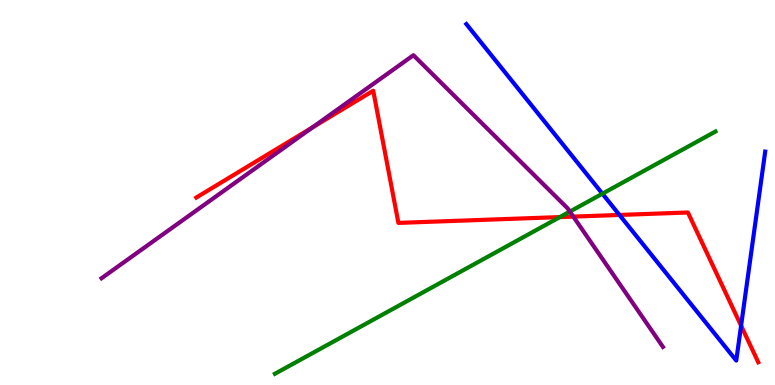[{'lines': ['blue', 'red'], 'intersections': [{'x': 7.99, 'y': 4.42}, {'x': 9.56, 'y': 1.54}]}, {'lines': ['green', 'red'], 'intersections': [{'x': 7.22, 'y': 4.36}]}, {'lines': ['purple', 'red'], 'intersections': [{'x': 4.03, 'y': 6.69}, {'x': 7.4, 'y': 4.37}]}, {'lines': ['blue', 'green'], 'intersections': [{'x': 7.77, 'y': 4.97}]}, {'lines': ['blue', 'purple'], 'intersections': []}, {'lines': ['green', 'purple'], 'intersections': [{'x': 7.35, 'y': 4.5}]}]